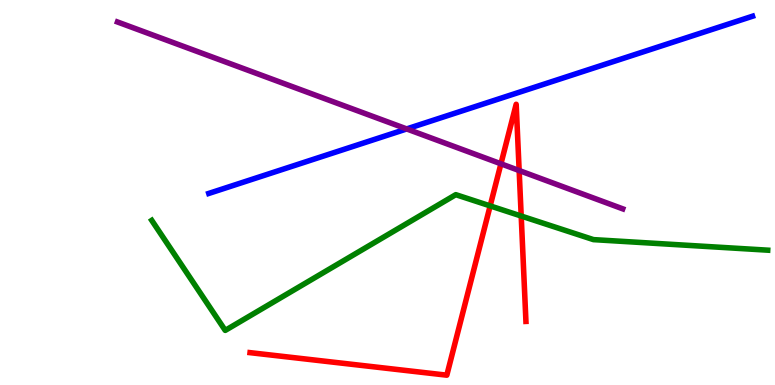[{'lines': ['blue', 'red'], 'intersections': []}, {'lines': ['green', 'red'], 'intersections': [{'x': 6.32, 'y': 4.65}, {'x': 6.73, 'y': 4.39}]}, {'lines': ['purple', 'red'], 'intersections': [{'x': 6.46, 'y': 5.75}, {'x': 6.7, 'y': 5.57}]}, {'lines': ['blue', 'green'], 'intersections': []}, {'lines': ['blue', 'purple'], 'intersections': [{'x': 5.25, 'y': 6.65}]}, {'lines': ['green', 'purple'], 'intersections': []}]